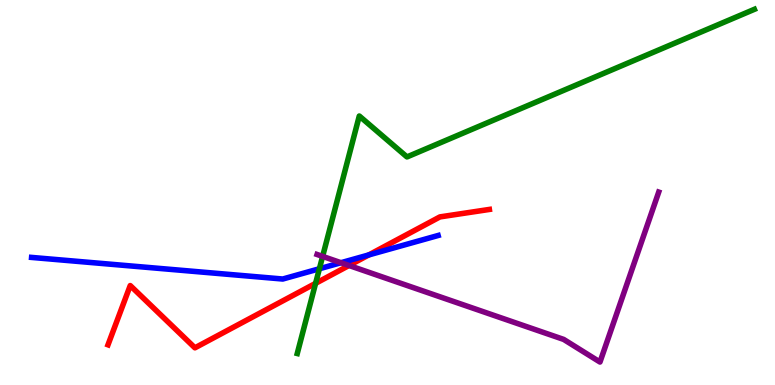[{'lines': ['blue', 'red'], 'intersections': [{'x': 4.76, 'y': 3.38}]}, {'lines': ['green', 'red'], 'intersections': [{'x': 4.07, 'y': 2.64}]}, {'lines': ['purple', 'red'], 'intersections': [{'x': 4.5, 'y': 3.1}]}, {'lines': ['blue', 'green'], 'intersections': [{'x': 4.12, 'y': 3.02}]}, {'lines': ['blue', 'purple'], 'intersections': [{'x': 4.4, 'y': 3.18}]}, {'lines': ['green', 'purple'], 'intersections': [{'x': 4.16, 'y': 3.34}]}]